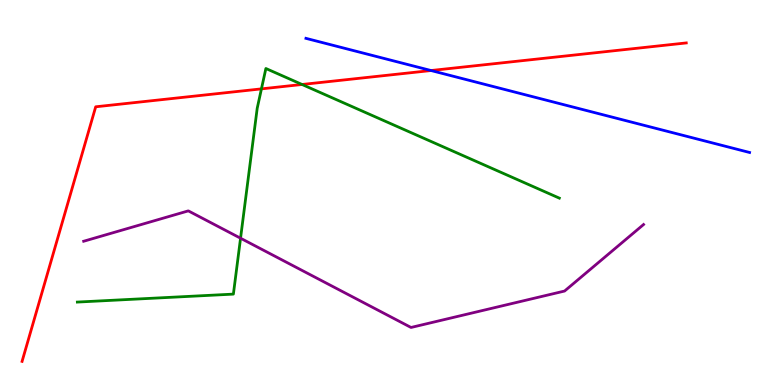[{'lines': ['blue', 'red'], 'intersections': [{'x': 5.56, 'y': 8.17}]}, {'lines': ['green', 'red'], 'intersections': [{'x': 3.37, 'y': 7.69}, {'x': 3.9, 'y': 7.81}]}, {'lines': ['purple', 'red'], 'intersections': []}, {'lines': ['blue', 'green'], 'intersections': []}, {'lines': ['blue', 'purple'], 'intersections': []}, {'lines': ['green', 'purple'], 'intersections': [{'x': 3.1, 'y': 3.81}]}]